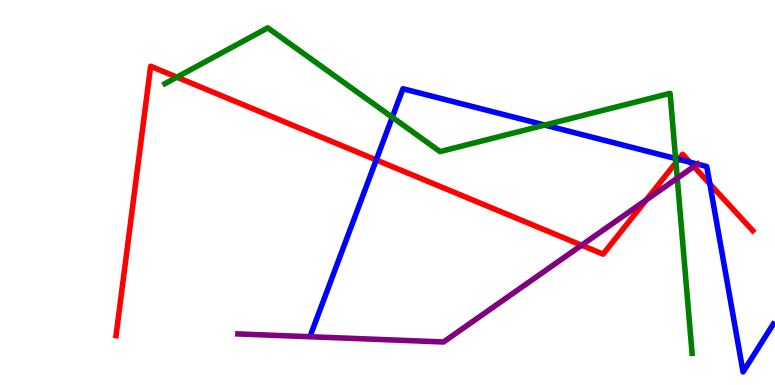[{'lines': ['blue', 'red'], 'intersections': [{'x': 4.85, 'y': 5.85}, {'x': 8.76, 'y': 5.86}, {'x': 8.9, 'y': 5.79}, {'x': 9.16, 'y': 5.22}]}, {'lines': ['green', 'red'], 'intersections': [{'x': 2.28, 'y': 8.0}, {'x': 8.72, 'y': 5.78}]}, {'lines': ['purple', 'red'], 'intersections': [{'x': 7.5, 'y': 3.63}, {'x': 8.34, 'y': 4.81}, {'x': 8.95, 'y': 5.67}]}, {'lines': ['blue', 'green'], 'intersections': [{'x': 5.06, 'y': 6.95}, {'x': 7.03, 'y': 6.75}, {'x': 8.72, 'y': 5.88}]}, {'lines': ['blue', 'purple'], 'intersections': [{'x': 9.0, 'y': 5.74}]}, {'lines': ['green', 'purple'], 'intersections': [{'x': 8.74, 'y': 5.37}]}]